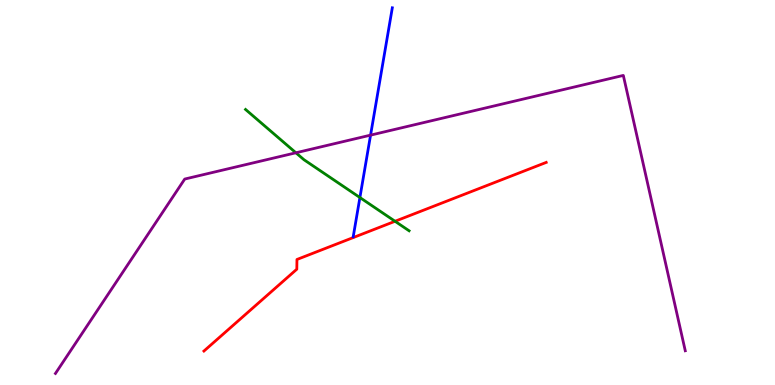[{'lines': ['blue', 'red'], 'intersections': []}, {'lines': ['green', 'red'], 'intersections': [{'x': 5.1, 'y': 4.25}]}, {'lines': ['purple', 'red'], 'intersections': []}, {'lines': ['blue', 'green'], 'intersections': [{'x': 4.64, 'y': 4.87}]}, {'lines': ['blue', 'purple'], 'intersections': [{'x': 4.78, 'y': 6.49}]}, {'lines': ['green', 'purple'], 'intersections': [{'x': 3.82, 'y': 6.03}]}]